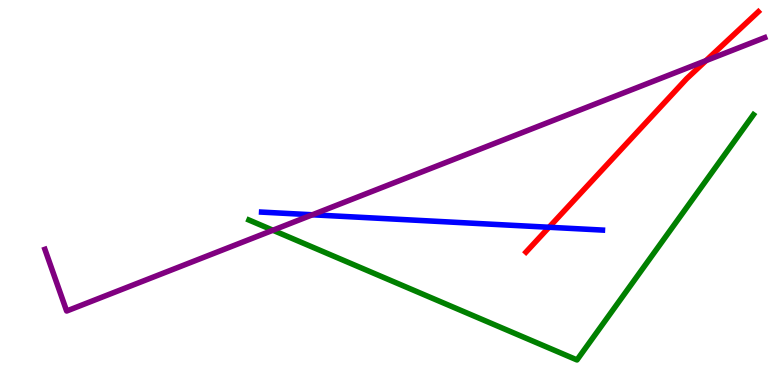[{'lines': ['blue', 'red'], 'intersections': [{'x': 7.08, 'y': 4.1}]}, {'lines': ['green', 'red'], 'intersections': []}, {'lines': ['purple', 'red'], 'intersections': [{'x': 9.11, 'y': 8.43}]}, {'lines': ['blue', 'green'], 'intersections': []}, {'lines': ['blue', 'purple'], 'intersections': [{'x': 4.03, 'y': 4.42}]}, {'lines': ['green', 'purple'], 'intersections': [{'x': 3.52, 'y': 4.02}]}]